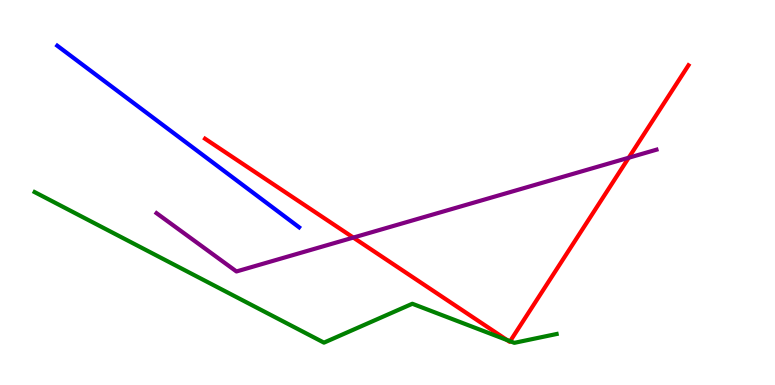[{'lines': ['blue', 'red'], 'intersections': []}, {'lines': ['green', 'red'], 'intersections': [{'x': 6.54, 'y': 1.17}, {'x': 6.58, 'y': 1.14}]}, {'lines': ['purple', 'red'], 'intersections': [{'x': 4.56, 'y': 3.83}, {'x': 8.11, 'y': 5.9}]}, {'lines': ['blue', 'green'], 'intersections': []}, {'lines': ['blue', 'purple'], 'intersections': []}, {'lines': ['green', 'purple'], 'intersections': []}]